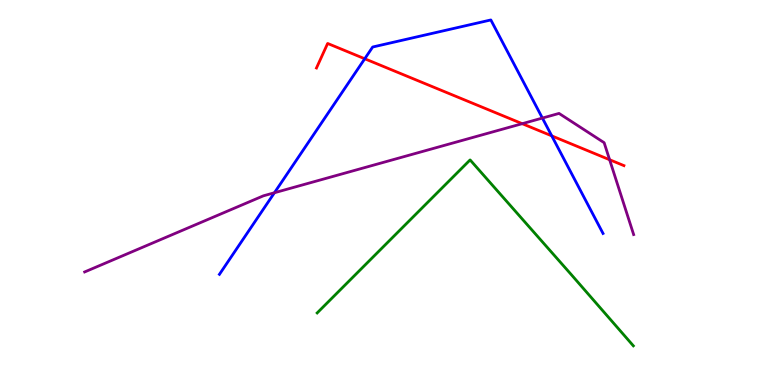[{'lines': ['blue', 'red'], 'intersections': [{'x': 4.71, 'y': 8.47}, {'x': 7.12, 'y': 6.47}]}, {'lines': ['green', 'red'], 'intersections': []}, {'lines': ['purple', 'red'], 'intersections': [{'x': 6.74, 'y': 6.79}, {'x': 7.87, 'y': 5.85}]}, {'lines': ['blue', 'green'], 'intersections': []}, {'lines': ['blue', 'purple'], 'intersections': [{'x': 3.54, 'y': 4.99}, {'x': 7.0, 'y': 6.93}]}, {'lines': ['green', 'purple'], 'intersections': []}]